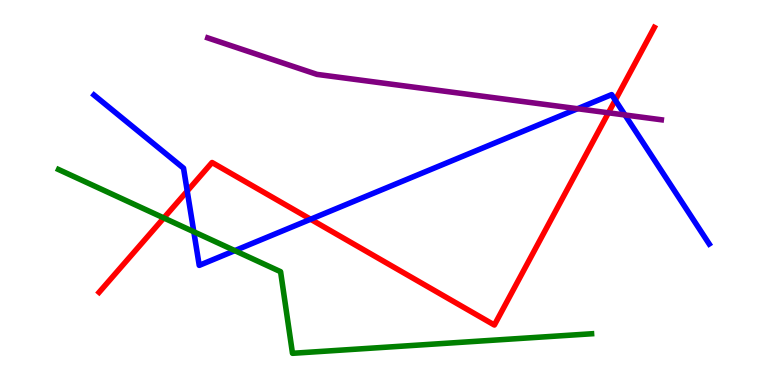[{'lines': ['blue', 'red'], 'intersections': [{'x': 2.42, 'y': 5.04}, {'x': 4.01, 'y': 4.31}, {'x': 7.94, 'y': 7.4}]}, {'lines': ['green', 'red'], 'intersections': [{'x': 2.11, 'y': 4.34}]}, {'lines': ['purple', 'red'], 'intersections': [{'x': 7.85, 'y': 7.07}]}, {'lines': ['blue', 'green'], 'intersections': [{'x': 2.5, 'y': 3.98}, {'x': 3.03, 'y': 3.49}]}, {'lines': ['blue', 'purple'], 'intersections': [{'x': 7.45, 'y': 7.18}, {'x': 8.06, 'y': 7.01}]}, {'lines': ['green', 'purple'], 'intersections': []}]